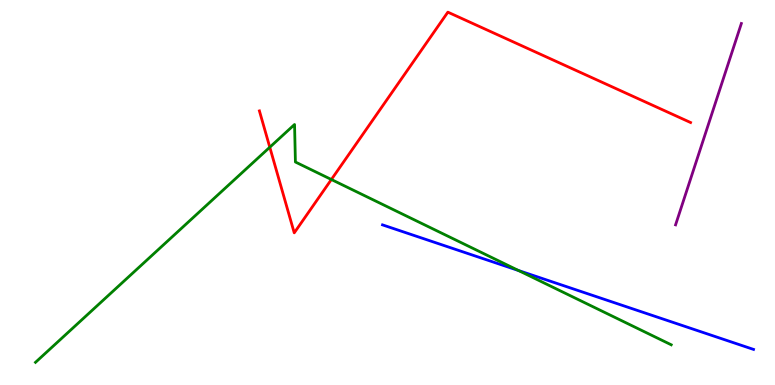[{'lines': ['blue', 'red'], 'intersections': []}, {'lines': ['green', 'red'], 'intersections': [{'x': 3.48, 'y': 6.18}, {'x': 4.28, 'y': 5.34}]}, {'lines': ['purple', 'red'], 'intersections': []}, {'lines': ['blue', 'green'], 'intersections': [{'x': 6.69, 'y': 2.97}]}, {'lines': ['blue', 'purple'], 'intersections': []}, {'lines': ['green', 'purple'], 'intersections': []}]